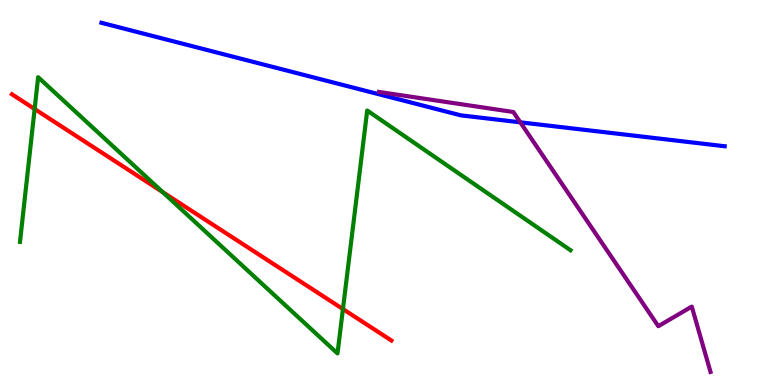[{'lines': ['blue', 'red'], 'intersections': []}, {'lines': ['green', 'red'], 'intersections': [{'x': 0.447, 'y': 7.17}, {'x': 2.1, 'y': 5.01}, {'x': 4.42, 'y': 1.97}]}, {'lines': ['purple', 'red'], 'intersections': []}, {'lines': ['blue', 'green'], 'intersections': []}, {'lines': ['blue', 'purple'], 'intersections': [{'x': 6.71, 'y': 6.82}]}, {'lines': ['green', 'purple'], 'intersections': []}]